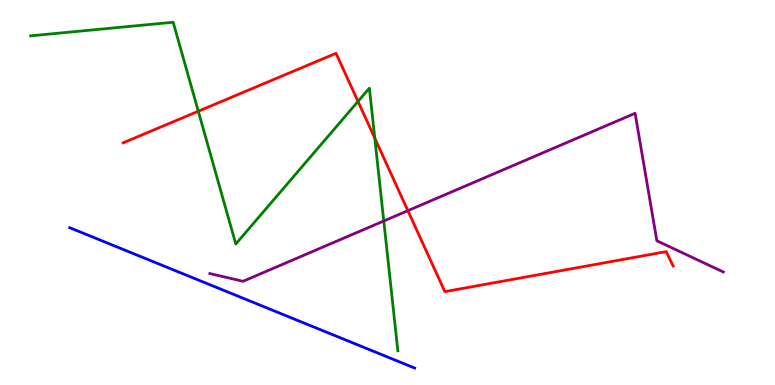[{'lines': ['blue', 'red'], 'intersections': []}, {'lines': ['green', 'red'], 'intersections': [{'x': 2.56, 'y': 7.11}, {'x': 4.62, 'y': 7.37}, {'x': 4.84, 'y': 6.41}]}, {'lines': ['purple', 'red'], 'intersections': [{'x': 5.26, 'y': 4.53}]}, {'lines': ['blue', 'green'], 'intersections': []}, {'lines': ['blue', 'purple'], 'intersections': []}, {'lines': ['green', 'purple'], 'intersections': [{'x': 4.95, 'y': 4.26}]}]